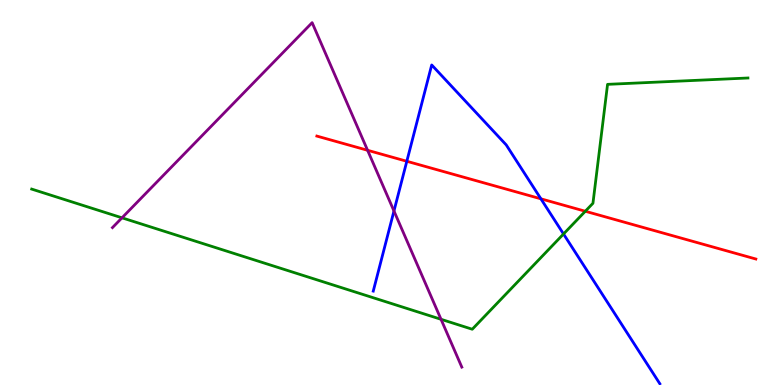[{'lines': ['blue', 'red'], 'intersections': [{'x': 5.25, 'y': 5.81}, {'x': 6.98, 'y': 4.84}]}, {'lines': ['green', 'red'], 'intersections': [{'x': 7.55, 'y': 4.51}]}, {'lines': ['purple', 'red'], 'intersections': [{'x': 4.74, 'y': 6.1}]}, {'lines': ['blue', 'green'], 'intersections': [{'x': 7.27, 'y': 3.92}]}, {'lines': ['blue', 'purple'], 'intersections': [{'x': 5.08, 'y': 4.52}]}, {'lines': ['green', 'purple'], 'intersections': [{'x': 1.57, 'y': 4.34}, {'x': 5.69, 'y': 1.71}]}]